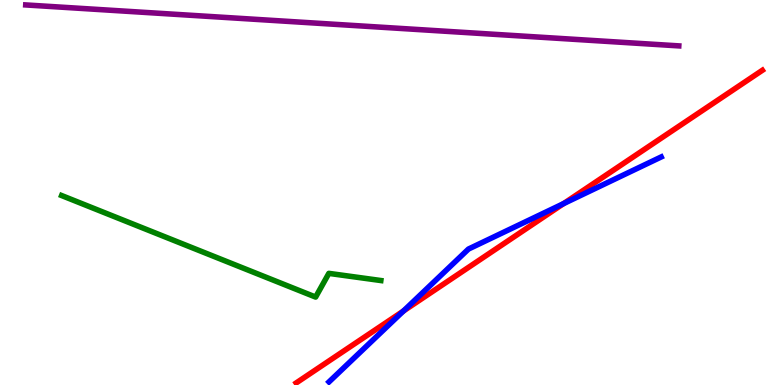[{'lines': ['blue', 'red'], 'intersections': [{'x': 5.21, 'y': 1.92}, {'x': 7.27, 'y': 4.71}]}, {'lines': ['green', 'red'], 'intersections': []}, {'lines': ['purple', 'red'], 'intersections': []}, {'lines': ['blue', 'green'], 'intersections': []}, {'lines': ['blue', 'purple'], 'intersections': []}, {'lines': ['green', 'purple'], 'intersections': []}]